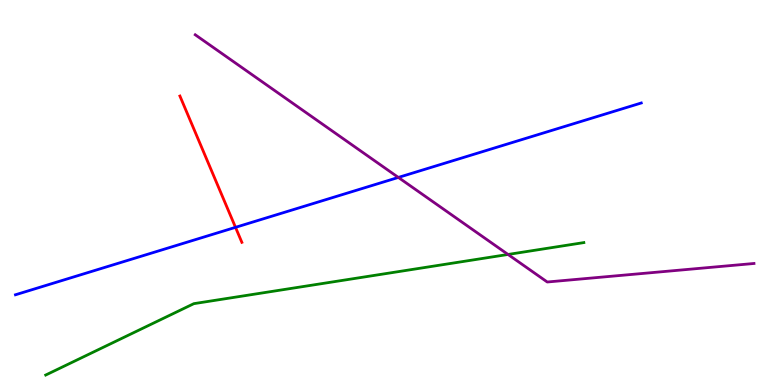[{'lines': ['blue', 'red'], 'intersections': [{'x': 3.04, 'y': 4.1}]}, {'lines': ['green', 'red'], 'intersections': []}, {'lines': ['purple', 'red'], 'intersections': []}, {'lines': ['blue', 'green'], 'intersections': []}, {'lines': ['blue', 'purple'], 'intersections': [{'x': 5.14, 'y': 5.39}]}, {'lines': ['green', 'purple'], 'intersections': [{'x': 6.56, 'y': 3.39}]}]